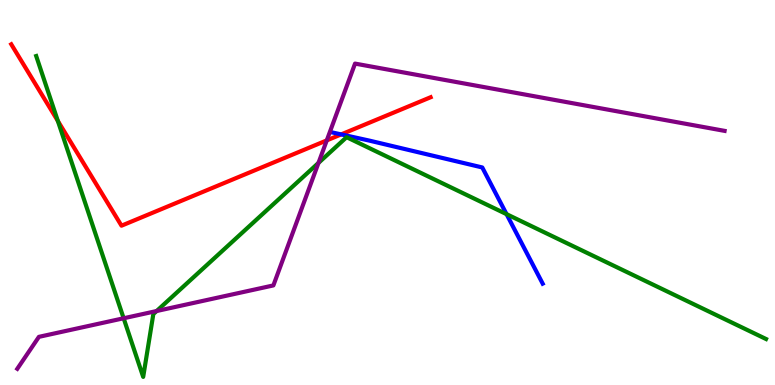[{'lines': ['blue', 'red'], 'intersections': [{'x': 4.4, 'y': 6.51}]}, {'lines': ['green', 'red'], 'intersections': [{'x': 0.746, 'y': 6.86}]}, {'lines': ['purple', 'red'], 'intersections': [{'x': 4.22, 'y': 6.35}]}, {'lines': ['blue', 'green'], 'intersections': [{'x': 6.54, 'y': 4.44}]}, {'lines': ['blue', 'purple'], 'intersections': []}, {'lines': ['green', 'purple'], 'intersections': [{'x': 1.6, 'y': 1.73}, {'x': 2.02, 'y': 1.92}, {'x': 4.11, 'y': 5.77}]}]